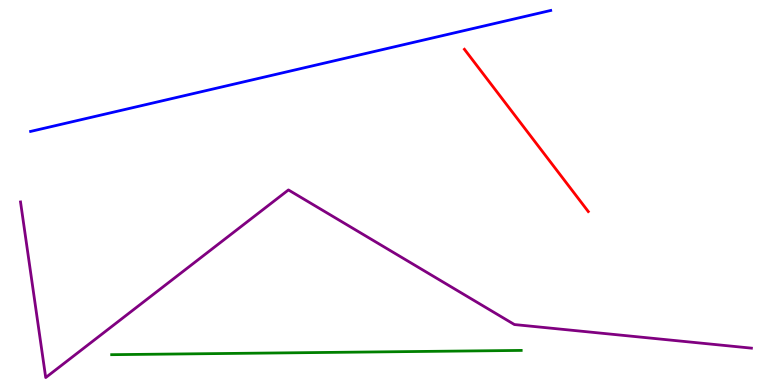[{'lines': ['blue', 'red'], 'intersections': []}, {'lines': ['green', 'red'], 'intersections': []}, {'lines': ['purple', 'red'], 'intersections': []}, {'lines': ['blue', 'green'], 'intersections': []}, {'lines': ['blue', 'purple'], 'intersections': []}, {'lines': ['green', 'purple'], 'intersections': []}]